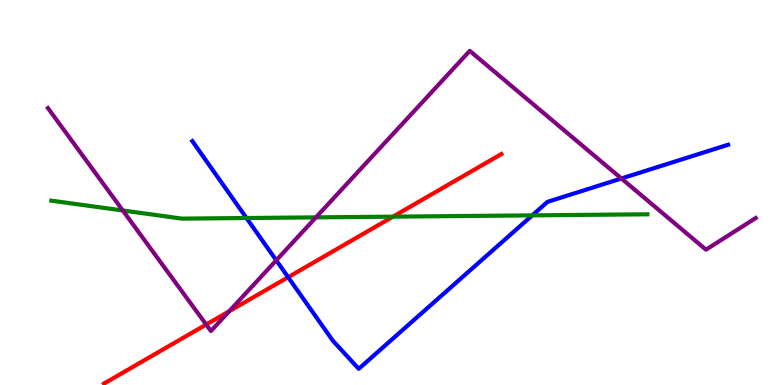[{'lines': ['blue', 'red'], 'intersections': [{'x': 3.72, 'y': 2.8}]}, {'lines': ['green', 'red'], 'intersections': [{'x': 5.07, 'y': 4.37}]}, {'lines': ['purple', 'red'], 'intersections': [{'x': 2.66, 'y': 1.57}, {'x': 2.96, 'y': 1.92}]}, {'lines': ['blue', 'green'], 'intersections': [{'x': 3.18, 'y': 4.34}, {'x': 6.87, 'y': 4.41}]}, {'lines': ['blue', 'purple'], 'intersections': [{'x': 3.56, 'y': 3.24}, {'x': 8.02, 'y': 5.36}]}, {'lines': ['green', 'purple'], 'intersections': [{'x': 1.58, 'y': 4.53}, {'x': 4.08, 'y': 4.35}]}]